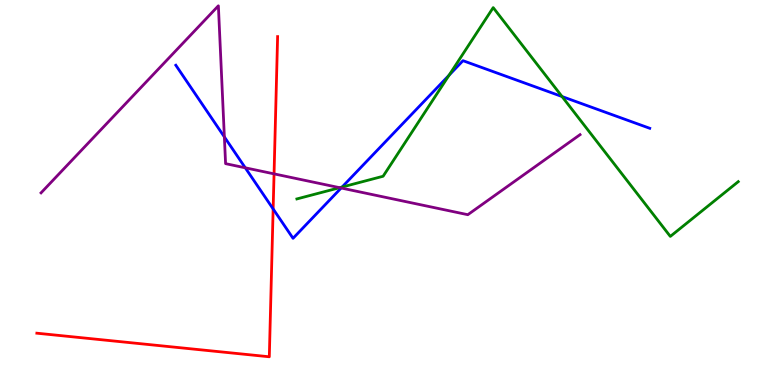[{'lines': ['blue', 'red'], 'intersections': [{'x': 3.52, 'y': 4.57}]}, {'lines': ['green', 'red'], 'intersections': []}, {'lines': ['purple', 'red'], 'intersections': [{'x': 3.54, 'y': 5.48}]}, {'lines': ['blue', 'green'], 'intersections': [{'x': 4.41, 'y': 5.14}, {'x': 5.79, 'y': 8.05}, {'x': 7.25, 'y': 7.49}]}, {'lines': ['blue', 'purple'], 'intersections': [{'x': 2.9, 'y': 6.44}, {'x': 3.16, 'y': 5.64}, {'x': 4.4, 'y': 5.12}]}, {'lines': ['green', 'purple'], 'intersections': [{'x': 4.38, 'y': 5.13}]}]